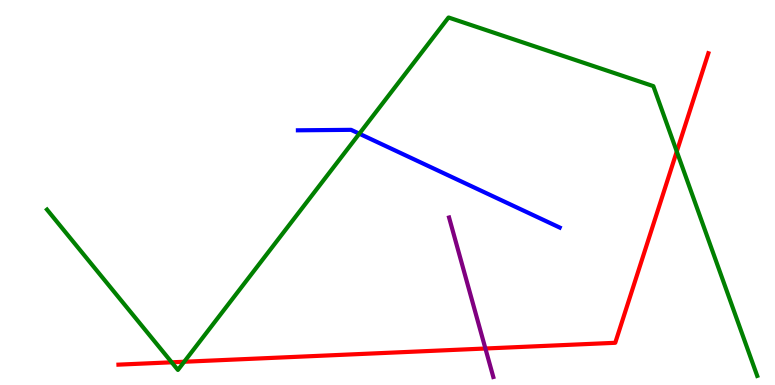[{'lines': ['blue', 'red'], 'intersections': []}, {'lines': ['green', 'red'], 'intersections': [{'x': 2.22, 'y': 0.589}, {'x': 2.38, 'y': 0.604}, {'x': 8.73, 'y': 6.07}]}, {'lines': ['purple', 'red'], 'intersections': [{'x': 6.26, 'y': 0.948}]}, {'lines': ['blue', 'green'], 'intersections': [{'x': 4.64, 'y': 6.53}]}, {'lines': ['blue', 'purple'], 'intersections': []}, {'lines': ['green', 'purple'], 'intersections': []}]